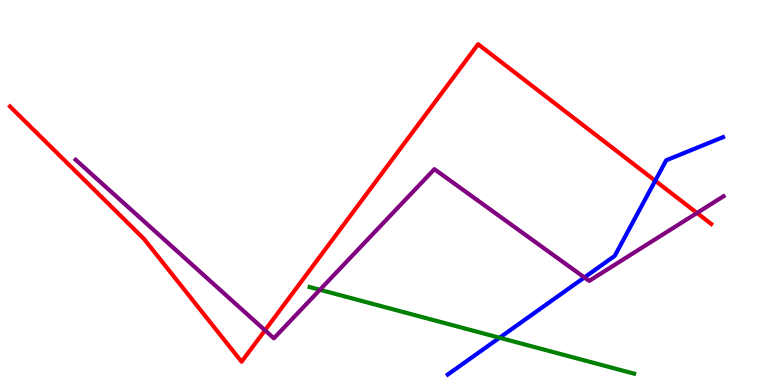[{'lines': ['blue', 'red'], 'intersections': [{'x': 8.45, 'y': 5.31}]}, {'lines': ['green', 'red'], 'intersections': []}, {'lines': ['purple', 'red'], 'intersections': [{'x': 3.42, 'y': 1.42}, {'x': 8.99, 'y': 4.47}]}, {'lines': ['blue', 'green'], 'intersections': [{'x': 6.45, 'y': 1.23}]}, {'lines': ['blue', 'purple'], 'intersections': [{'x': 7.54, 'y': 2.79}]}, {'lines': ['green', 'purple'], 'intersections': [{'x': 4.13, 'y': 2.47}]}]